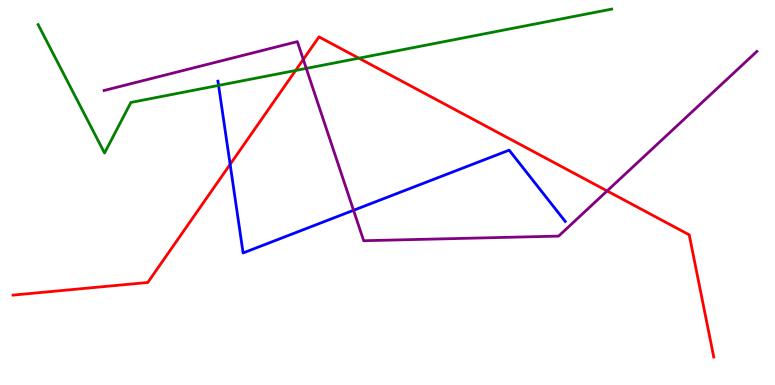[{'lines': ['blue', 'red'], 'intersections': [{'x': 2.97, 'y': 5.73}]}, {'lines': ['green', 'red'], 'intersections': [{'x': 3.81, 'y': 8.17}, {'x': 4.63, 'y': 8.49}]}, {'lines': ['purple', 'red'], 'intersections': [{'x': 3.91, 'y': 8.46}, {'x': 7.83, 'y': 5.04}]}, {'lines': ['blue', 'green'], 'intersections': [{'x': 2.82, 'y': 7.78}]}, {'lines': ['blue', 'purple'], 'intersections': [{'x': 4.56, 'y': 4.54}]}, {'lines': ['green', 'purple'], 'intersections': [{'x': 3.95, 'y': 8.22}]}]